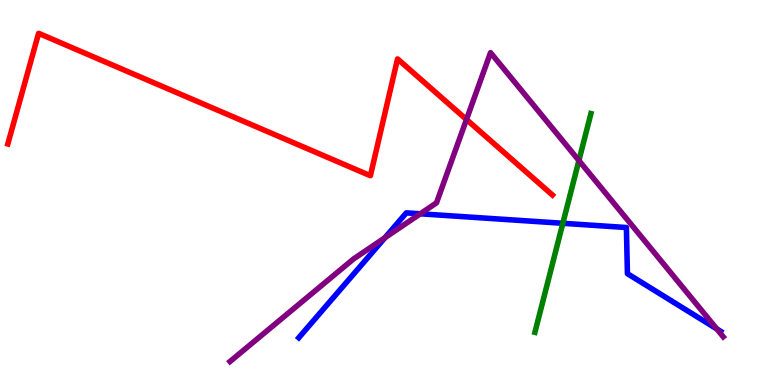[{'lines': ['blue', 'red'], 'intersections': []}, {'lines': ['green', 'red'], 'intersections': []}, {'lines': ['purple', 'red'], 'intersections': [{'x': 6.02, 'y': 6.9}]}, {'lines': ['blue', 'green'], 'intersections': [{'x': 7.26, 'y': 4.2}]}, {'lines': ['blue', 'purple'], 'intersections': [{'x': 4.97, 'y': 3.82}, {'x': 5.42, 'y': 4.45}, {'x': 9.25, 'y': 1.46}]}, {'lines': ['green', 'purple'], 'intersections': [{'x': 7.47, 'y': 5.83}]}]